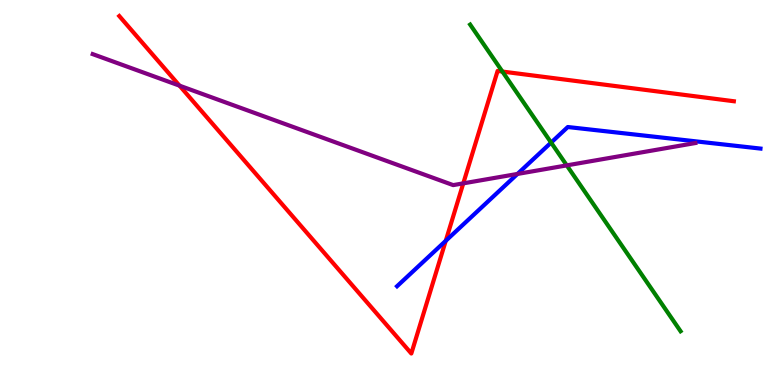[{'lines': ['blue', 'red'], 'intersections': [{'x': 5.75, 'y': 3.74}]}, {'lines': ['green', 'red'], 'intersections': [{'x': 6.48, 'y': 8.14}]}, {'lines': ['purple', 'red'], 'intersections': [{'x': 2.32, 'y': 7.77}, {'x': 5.98, 'y': 5.24}]}, {'lines': ['blue', 'green'], 'intersections': [{'x': 7.11, 'y': 6.3}]}, {'lines': ['blue', 'purple'], 'intersections': [{'x': 6.68, 'y': 5.48}]}, {'lines': ['green', 'purple'], 'intersections': [{'x': 7.31, 'y': 5.7}]}]